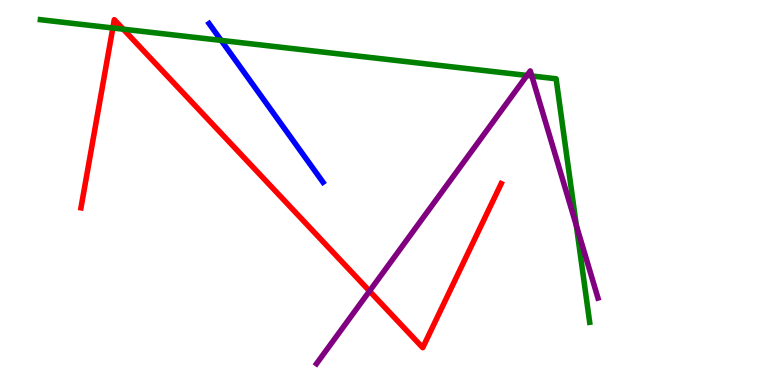[{'lines': ['blue', 'red'], 'intersections': []}, {'lines': ['green', 'red'], 'intersections': [{'x': 1.46, 'y': 9.27}, {'x': 1.59, 'y': 9.24}]}, {'lines': ['purple', 'red'], 'intersections': [{'x': 4.77, 'y': 2.44}]}, {'lines': ['blue', 'green'], 'intersections': [{'x': 2.85, 'y': 8.95}]}, {'lines': ['blue', 'purple'], 'intersections': []}, {'lines': ['green', 'purple'], 'intersections': [{'x': 6.8, 'y': 8.04}, {'x': 6.86, 'y': 8.03}, {'x': 7.44, 'y': 4.15}]}]